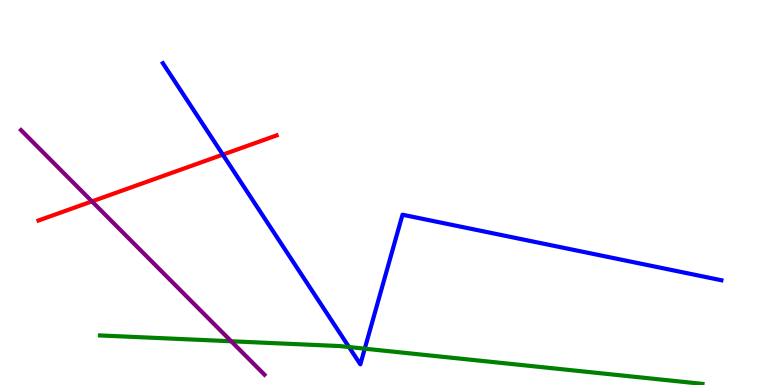[{'lines': ['blue', 'red'], 'intersections': [{'x': 2.88, 'y': 5.98}]}, {'lines': ['green', 'red'], 'intersections': []}, {'lines': ['purple', 'red'], 'intersections': [{'x': 1.19, 'y': 4.77}]}, {'lines': ['blue', 'green'], 'intersections': [{'x': 4.5, 'y': 0.986}, {'x': 4.71, 'y': 0.943}]}, {'lines': ['blue', 'purple'], 'intersections': []}, {'lines': ['green', 'purple'], 'intersections': [{'x': 2.98, 'y': 1.14}]}]